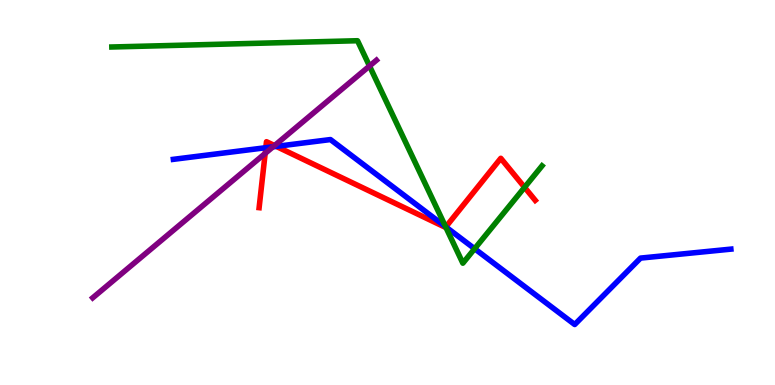[{'lines': ['blue', 'red'], 'intersections': [{'x': 3.43, 'y': 6.16}, {'x': 3.56, 'y': 6.2}, {'x': 5.75, 'y': 4.11}]}, {'lines': ['green', 'red'], 'intersections': [{'x': 5.75, 'y': 4.1}, {'x': 6.77, 'y': 5.13}]}, {'lines': ['purple', 'red'], 'intersections': [{'x': 3.42, 'y': 6.02}, {'x': 3.54, 'y': 6.22}]}, {'lines': ['blue', 'green'], 'intersections': [{'x': 5.75, 'y': 4.11}, {'x': 6.12, 'y': 3.54}]}, {'lines': ['blue', 'purple'], 'intersections': [{'x': 3.52, 'y': 6.19}]}, {'lines': ['green', 'purple'], 'intersections': [{'x': 4.77, 'y': 8.28}]}]